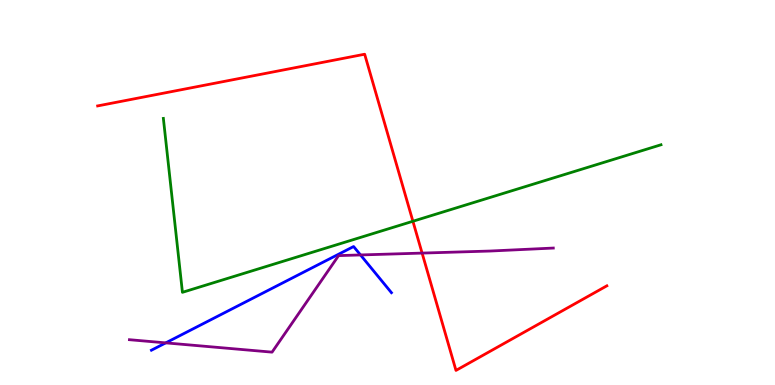[{'lines': ['blue', 'red'], 'intersections': []}, {'lines': ['green', 'red'], 'intersections': [{'x': 5.33, 'y': 4.25}]}, {'lines': ['purple', 'red'], 'intersections': [{'x': 5.45, 'y': 3.43}]}, {'lines': ['blue', 'green'], 'intersections': []}, {'lines': ['blue', 'purple'], 'intersections': [{'x': 2.14, 'y': 1.09}, {'x': 4.65, 'y': 3.38}]}, {'lines': ['green', 'purple'], 'intersections': []}]